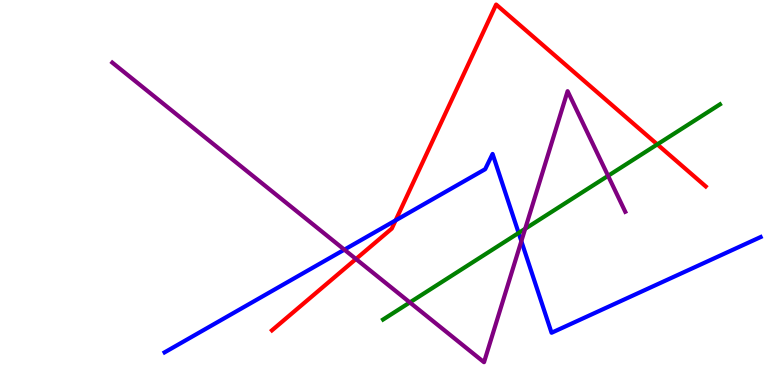[{'lines': ['blue', 'red'], 'intersections': [{'x': 5.1, 'y': 4.28}]}, {'lines': ['green', 'red'], 'intersections': [{'x': 8.48, 'y': 6.25}]}, {'lines': ['purple', 'red'], 'intersections': [{'x': 4.59, 'y': 3.27}]}, {'lines': ['blue', 'green'], 'intersections': [{'x': 6.69, 'y': 3.95}]}, {'lines': ['blue', 'purple'], 'intersections': [{'x': 4.44, 'y': 3.52}, {'x': 6.73, 'y': 3.74}]}, {'lines': ['green', 'purple'], 'intersections': [{'x': 5.29, 'y': 2.14}, {'x': 6.78, 'y': 4.06}, {'x': 7.85, 'y': 5.43}]}]